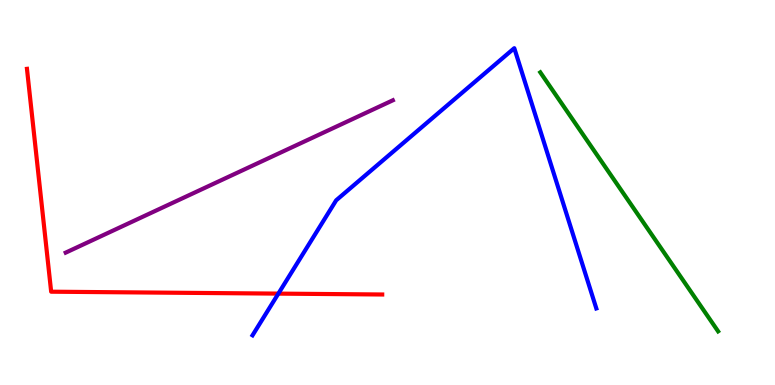[{'lines': ['blue', 'red'], 'intersections': [{'x': 3.59, 'y': 2.37}]}, {'lines': ['green', 'red'], 'intersections': []}, {'lines': ['purple', 'red'], 'intersections': []}, {'lines': ['blue', 'green'], 'intersections': []}, {'lines': ['blue', 'purple'], 'intersections': []}, {'lines': ['green', 'purple'], 'intersections': []}]